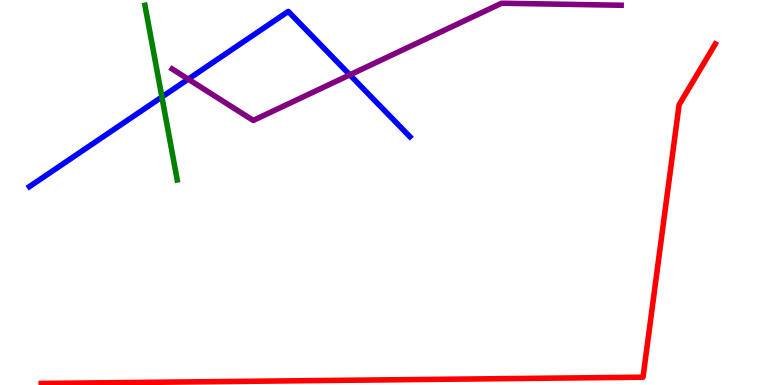[{'lines': ['blue', 'red'], 'intersections': []}, {'lines': ['green', 'red'], 'intersections': []}, {'lines': ['purple', 'red'], 'intersections': []}, {'lines': ['blue', 'green'], 'intersections': [{'x': 2.09, 'y': 7.48}]}, {'lines': ['blue', 'purple'], 'intersections': [{'x': 2.43, 'y': 7.94}, {'x': 4.51, 'y': 8.06}]}, {'lines': ['green', 'purple'], 'intersections': []}]